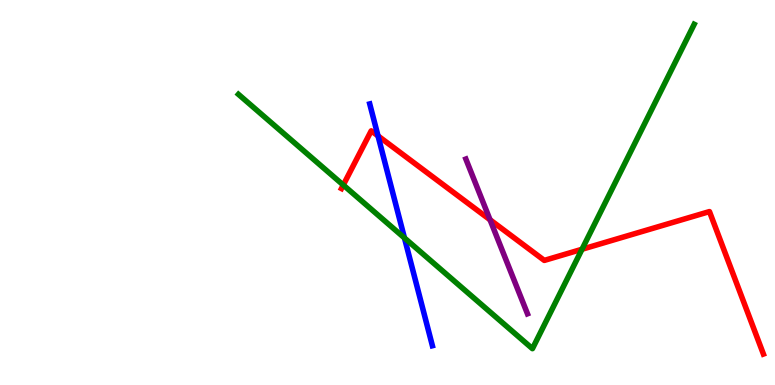[{'lines': ['blue', 'red'], 'intersections': [{'x': 4.88, 'y': 6.47}]}, {'lines': ['green', 'red'], 'intersections': [{'x': 4.43, 'y': 5.19}, {'x': 7.51, 'y': 3.53}]}, {'lines': ['purple', 'red'], 'intersections': [{'x': 6.32, 'y': 4.29}]}, {'lines': ['blue', 'green'], 'intersections': [{'x': 5.22, 'y': 3.82}]}, {'lines': ['blue', 'purple'], 'intersections': []}, {'lines': ['green', 'purple'], 'intersections': []}]